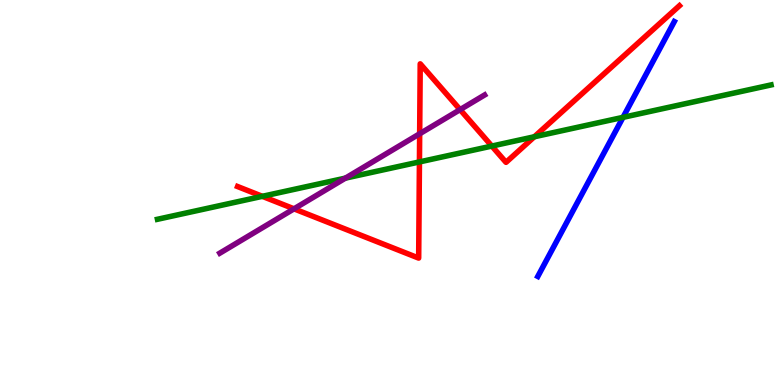[{'lines': ['blue', 'red'], 'intersections': []}, {'lines': ['green', 'red'], 'intersections': [{'x': 3.38, 'y': 4.9}, {'x': 5.41, 'y': 5.79}, {'x': 6.35, 'y': 6.21}, {'x': 6.89, 'y': 6.45}]}, {'lines': ['purple', 'red'], 'intersections': [{'x': 3.79, 'y': 4.58}, {'x': 5.41, 'y': 6.53}, {'x': 5.94, 'y': 7.15}]}, {'lines': ['blue', 'green'], 'intersections': [{'x': 8.04, 'y': 6.95}]}, {'lines': ['blue', 'purple'], 'intersections': []}, {'lines': ['green', 'purple'], 'intersections': [{'x': 4.46, 'y': 5.37}]}]